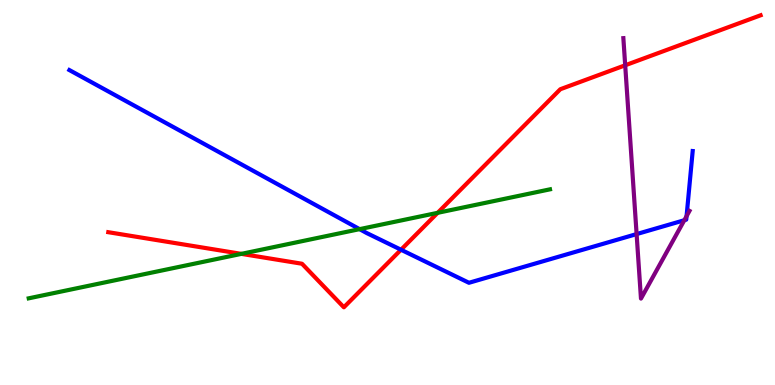[{'lines': ['blue', 'red'], 'intersections': [{'x': 5.17, 'y': 3.51}]}, {'lines': ['green', 'red'], 'intersections': [{'x': 3.11, 'y': 3.41}, {'x': 5.65, 'y': 4.47}]}, {'lines': ['purple', 'red'], 'intersections': [{'x': 8.07, 'y': 8.3}]}, {'lines': ['blue', 'green'], 'intersections': [{'x': 4.64, 'y': 4.05}]}, {'lines': ['blue', 'purple'], 'intersections': [{'x': 8.21, 'y': 3.92}, {'x': 8.83, 'y': 4.28}, {'x': 8.86, 'y': 4.39}]}, {'lines': ['green', 'purple'], 'intersections': []}]